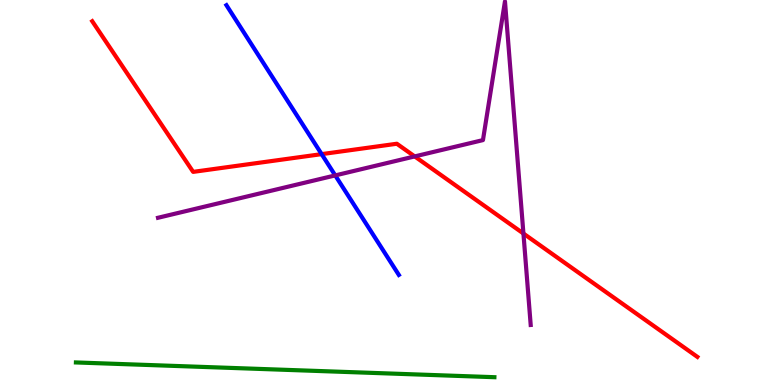[{'lines': ['blue', 'red'], 'intersections': [{'x': 4.15, 'y': 6.0}]}, {'lines': ['green', 'red'], 'intersections': []}, {'lines': ['purple', 'red'], 'intersections': [{'x': 5.35, 'y': 5.94}, {'x': 6.75, 'y': 3.93}]}, {'lines': ['blue', 'green'], 'intersections': []}, {'lines': ['blue', 'purple'], 'intersections': [{'x': 4.33, 'y': 5.44}]}, {'lines': ['green', 'purple'], 'intersections': []}]